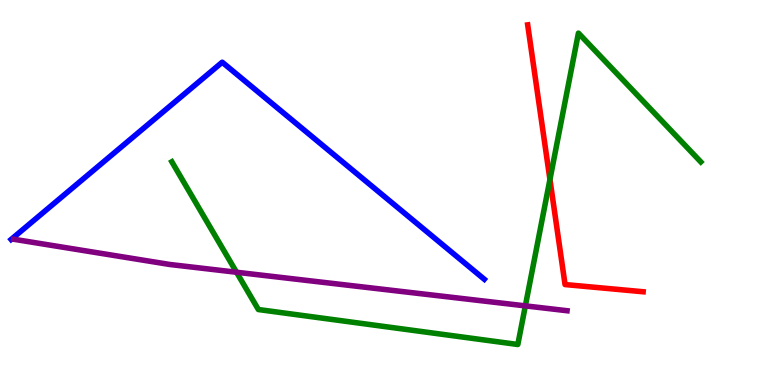[{'lines': ['blue', 'red'], 'intersections': []}, {'lines': ['green', 'red'], 'intersections': [{'x': 7.1, 'y': 5.34}]}, {'lines': ['purple', 'red'], 'intersections': []}, {'lines': ['blue', 'green'], 'intersections': []}, {'lines': ['blue', 'purple'], 'intersections': []}, {'lines': ['green', 'purple'], 'intersections': [{'x': 3.05, 'y': 2.93}, {'x': 6.78, 'y': 2.06}]}]